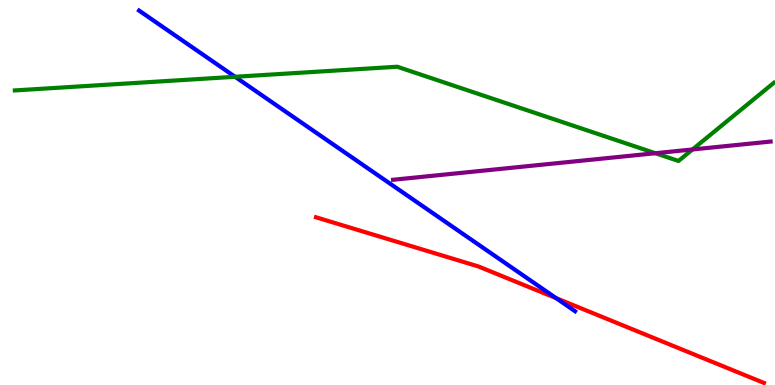[{'lines': ['blue', 'red'], 'intersections': [{'x': 7.18, 'y': 2.26}]}, {'lines': ['green', 'red'], 'intersections': []}, {'lines': ['purple', 'red'], 'intersections': []}, {'lines': ['blue', 'green'], 'intersections': [{'x': 3.03, 'y': 8.01}]}, {'lines': ['blue', 'purple'], 'intersections': []}, {'lines': ['green', 'purple'], 'intersections': [{'x': 8.46, 'y': 6.02}, {'x': 8.94, 'y': 6.12}]}]